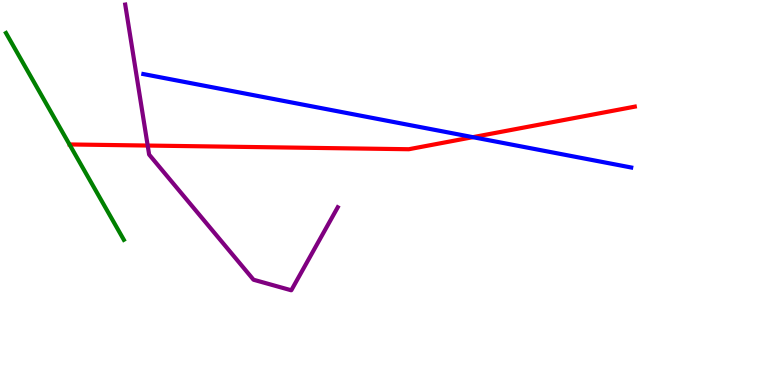[{'lines': ['blue', 'red'], 'intersections': [{'x': 6.1, 'y': 6.44}]}, {'lines': ['green', 'red'], 'intersections': []}, {'lines': ['purple', 'red'], 'intersections': [{'x': 1.91, 'y': 6.22}]}, {'lines': ['blue', 'green'], 'intersections': []}, {'lines': ['blue', 'purple'], 'intersections': []}, {'lines': ['green', 'purple'], 'intersections': []}]